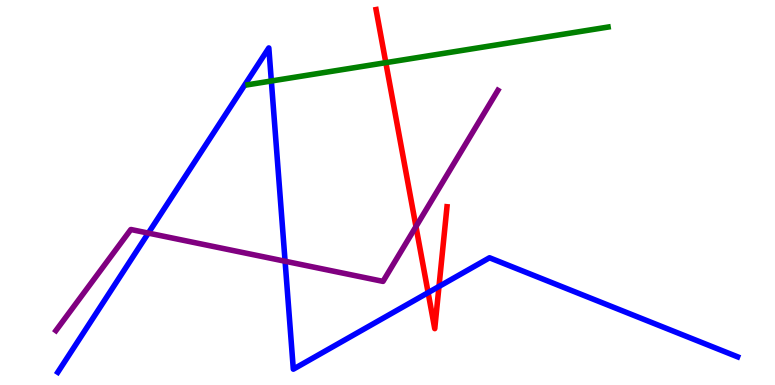[{'lines': ['blue', 'red'], 'intersections': [{'x': 5.52, 'y': 2.4}, {'x': 5.66, 'y': 2.56}]}, {'lines': ['green', 'red'], 'intersections': [{'x': 4.98, 'y': 8.37}]}, {'lines': ['purple', 'red'], 'intersections': [{'x': 5.37, 'y': 4.12}]}, {'lines': ['blue', 'green'], 'intersections': [{'x': 3.5, 'y': 7.9}]}, {'lines': ['blue', 'purple'], 'intersections': [{'x': 1.91, 'y': 3.95}, {'x': 3.68, 'y': 3.21}]}, {'lines': ['green', 'purple'], 'intersections': []}]